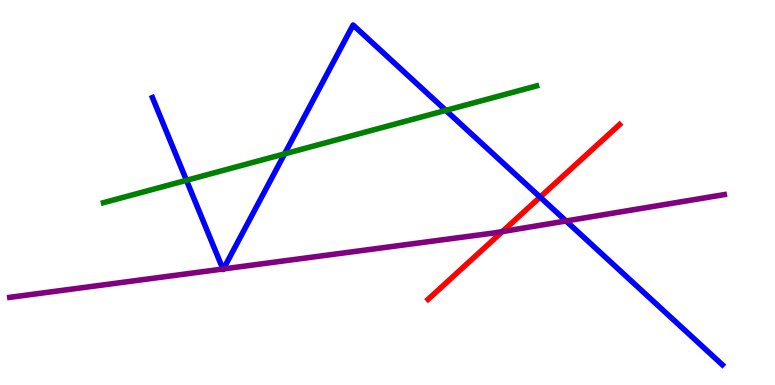[{'lines': ['blue', 'red'], 'intersections': [{'x': 6.97, 'y': 4.88}]}, {'lines': ['green', 'red'], 'intersections': []}, {'lines': ['purple', 'red'], 'intersections': [{'x': 6.48, 'y': 3.98}]}, {'lines': ['blue', 'green'], 'intersections': [{'x': 2.41, 'y': 5.32}, {'x': 3.67, 'y': 6.0}, {'x': 5.75, 'y': 7.13}]}, {'lines': ['blue', 'purple'], 'intersections': [{'x': 2.88, 'y': 3.01}, {'x': 2.88, 'y': 3.01}, {'x': 7.3, 'y': 4.26}]}, {'lines': ['green', 'purple'], 'intersections': []}]